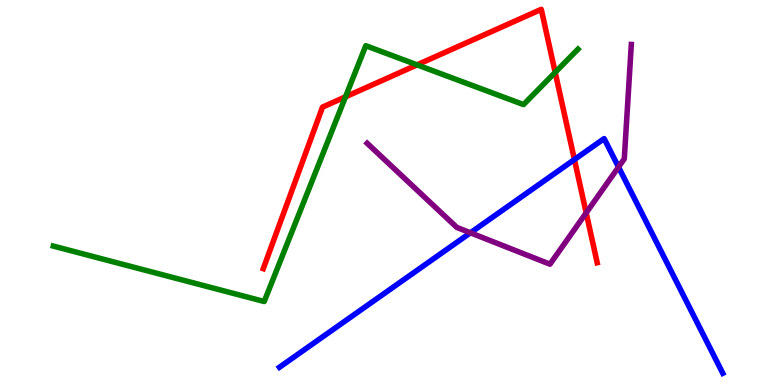[{'lines': ['blue', 'red'], 'intersections': [{'x': 7.41, 'y': 5.86}]}, {'lines': ['green', 'red'], 'intersections': [{'x': 4.46, 'y': 7.48}, {'x': 5.38, 'y': 8.32}, {'x': 7.16, 'y': 8.12}]}, {'lines': ['purple', 'red'], 'intersections': [{'x': 7.56, 'y': 4.47}]}, {'lines': ['blue', 'green'], 'intersections': []}, {'lines': ['blue', 'purple'], 'intersections': [{'x': 6.07, 'y': 3.95}, {'x': 7.98, 'y': 5.66}]}, {'lines': ['green', 'purple'], 'intersections': []}]